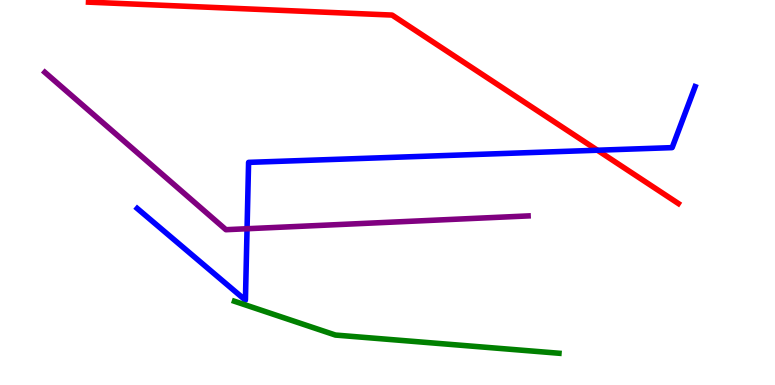[{'lines': ['blue', 'red'], 'intersections': [{'x': 7.71, 'y': 6.1}]}, {'lines': ['green', 'red'], 'intersections': []}, {'lines': ['purple', 'red'], 'intersections': []}, {'lines': ['blue', 'green'], 'intersections': []}, {'lines': ['blue', 'purple'], 'intersections': [{'x': 3.19, 'y': 4.06}]}, {'lines': ['green', 'purple'], 'intersections': []}]